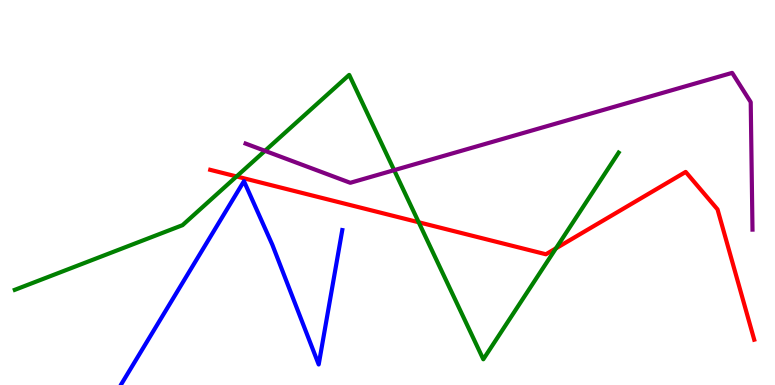[{'lines': ['blue', 'red'], 'intersections': []}, {'lines': ['green', 'red'], 'intersections': [{'x': 3.05, 'y': 5.42}, {'x': 5.4, 'y': 4.23}, {'x': 7.17, 'y': 3.55}]}, {'lines': ['purple', 'red'], 'intersections': []}, {'lines': ['blue', 'green'], 'intersections': []}, {'lines': ['blue', 'purple'], 'intersections': []}, {'lines': ['green', 'purple'], 'intersections': [{'x': 3.42, 'y': 6.08}, {'x': 5.09, 'y': 5.58}]}]